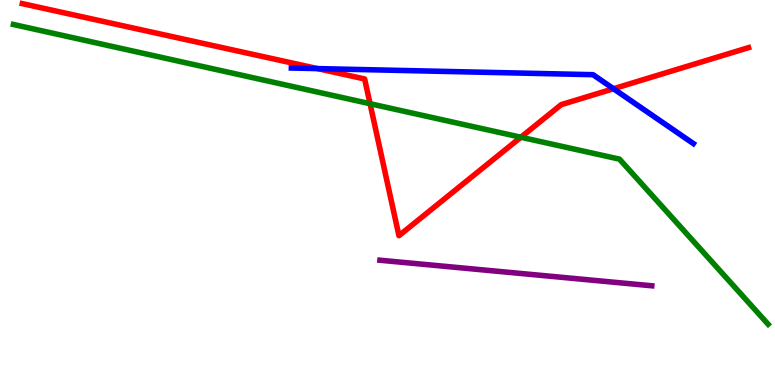[{'lines': ['blue', 'red'], 'intersections': [{'x': 4.1, 'y': 8.22}, {'x': 7.92, 'y': 7.7}]}, {'lines': ['green', 'red'], 'intersections': [{'x': 4.77, 'y': 7.31}, {'x': 6.72, 'y': 6.44}]}, {'lines': ['purple', 'red'], 'intersections': []}, {'lines': ['blue', 'green'], 'intersections': []}, {'lines': ['blue', 'purple'], 'intersections': []}, {'lines': ['green', 'purple'], 'intersections': []}]